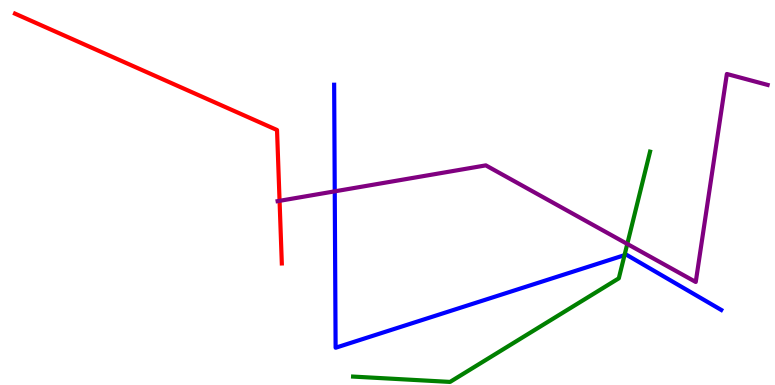[{'lines': ['blue', 'red'], 'intersections': []}, {'lines': ['green', 'red'], 'intersections': []}, {'lines': ['purple', 'red'], 'intersections': [{'x': 3.61, 'y': 4.78}]}, {'lines': ['blue', 'green'], 'intersections': [{'x': 8.06, 'y': 3.37}]}, {'lines': ['blue', 'purple'], 'intersections': [{'x': 4.32, 'y': 5.03}]}, {'lines': ['green', 'purple'], 'intersections': [{'x': 8.09, 'y': 3.66}]}]